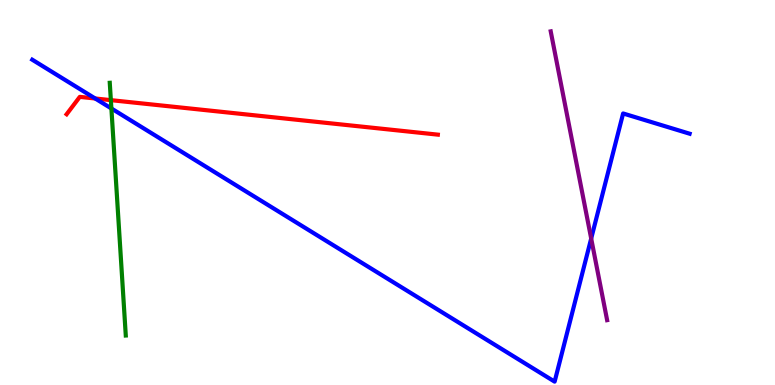[{'lines': ['blue', 'red'], 'intersections': [{'x': 1.23, 'y': 7.44}]}, {'lines': ['green', 'red'], 'intersections': [{'x': 1.43, 'y': 7.4}]}, {'lines': ['purple', 'red'], 'intersections': []}, {'lines': ['blue', 'green'], 'intersections': [{'x': 1.44, 'y': 7.18}]}, {'lines': ['blue', 'purple'], 'intersections': [{'x': 7.63, 'y': 3.8}]}, {'lines': ['green', 'purple'], 'intersections': []}]